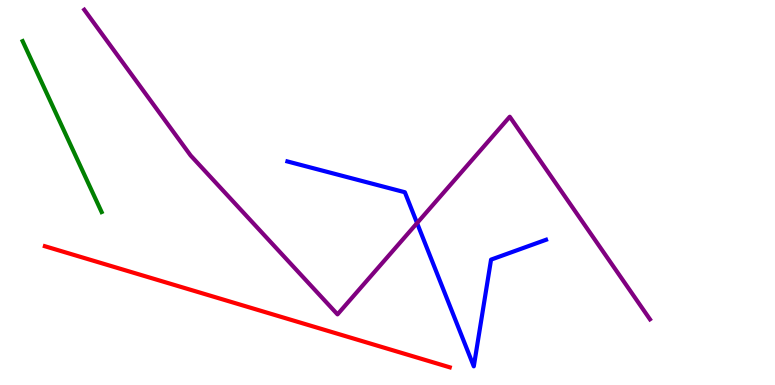[{'lines': ['blue', 'red'], 'intersections': []}, {'lines': ['green', 'red'], 'intersections': []}, {'lines': ['purple', 'red'], 'intersections': []}, {'lines': ['blue', 'green'], 'intersections': []}, {'lines': ['blue', 'purple'], 'intersections': [{'x': 5.38, 'y': 4.21}]}, {'lines': ['green', 'purple'], 'intersections': []}]